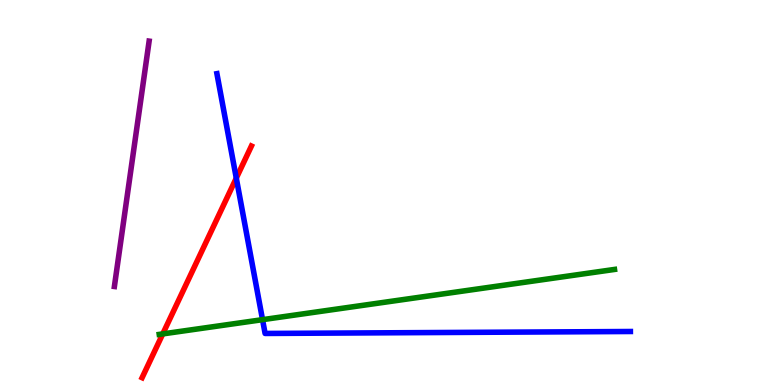[{'lines': ['blue', 'red'], 'intersections': [{'x': 3.05, 'y': 5.37}]}, {'lines': ['green', 'red'], 'intersections': [{'x': 2.1, 'y': 1.33}]}, {'lines': ['purple', 'red'], 'intersections': []}, {'lines': ['blue', 'green'], 'intersections': [{'x': 3.39, 'y': 1.7}]}, {'lines': ['blue', 'purple'], 'intersections': []}, {'lines': ['green', 'purple'], 'intersections': []}]